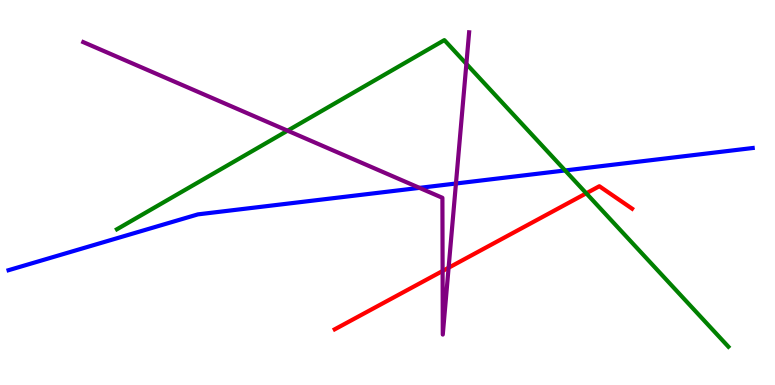[{'lines': ['blue', 'red'], 'intersections': []}, {'lines': ['green', 'red'], 'intersections': [{'x': 7.56, 'y': 4.98}]}, {'lines': ['purple', 'red'], 'intersections': [{'x': 5.71, 'y': 2.96}, {'x': 5.79, 'y': 3.05}]}, {'lines': ['blue', 'green'], 'intersections': [{'x': 7.29, 'y': 5.57}]}, {'lines': ['blue', 'purple'], 'intersections': [{'x': 5.41, 'y': 5.12}, {'x': 5.88, 'y': 5.23}]}, {'lines': ['green', 'purple'], 'intersections': [{'x': 3.71, 'y': 6.61}, {'x': 6.02, 'y': 8.34}]}]